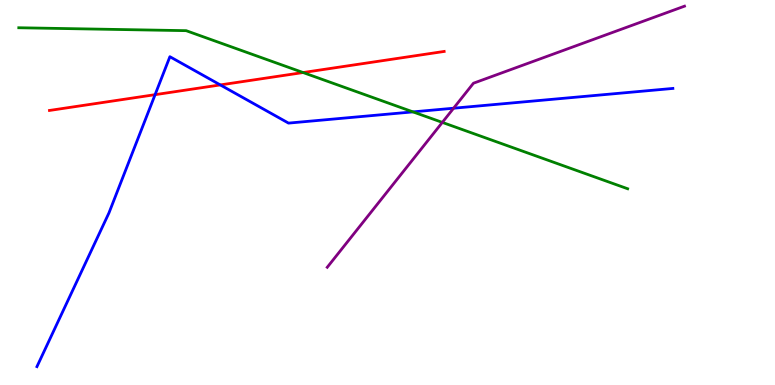[{'lines': ['blue', 'red'], 'intersections': [{'x': 2.0, 'y': 7.54}, {'x': 2.84, 'y': 7.79}]}, {'lines': ['green', 'red'], 'intersections': [{'x': 3.91, 'y': 8.12}]}, {'lines': ['purple', 'red'], 'intersections': []}, {'lines': ['blue', 'green'], 'intersections': [{'x': 5.33, 'y': 7.09}]}, {'lines': ['blue', 'purple'], 'intersections': [{'x': 5.85, 'y': 7.19}]}, {'lines': ['green', 'purple'], 'intersections': [{'x': 5.71, 'y': 6.82}]}]